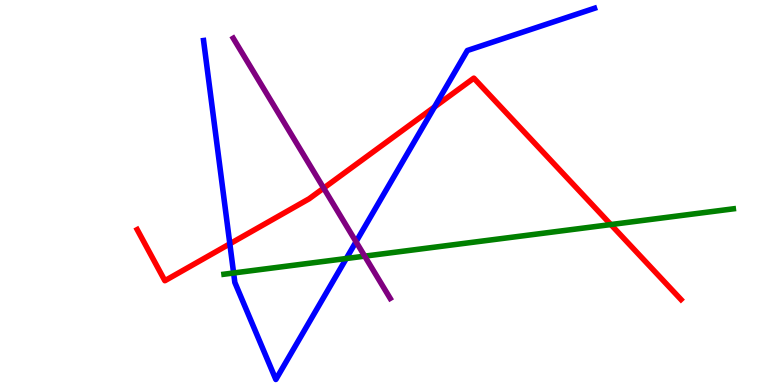[{'lines': ['blue', 'red'], 'intersections': [{'x': 2.97, 'y': 3.67}, {'x': 5.61, 'y': 7.22}]}, {'lines': ['green', 'red'], 'intersections': [{'x': 7.88, 'y': 4.17}]}, {'lines': ['purple', 'red'], 'intersections': [{'x': 4.18, 'y': 5.11}]}, {'lines': ['blue', 'green'], 'intersections': [{'x': 3.01, 'y': 2.91}, {'x': 4.47, 'y': 3.29}]}, {'lines': ['blue', 'purple'], 'intersections': [{'x': 4.59, 'y': 3.72}]}, {'lines': ['green', 'purple'], 'intersections': [{'x': 4.71, 'y': 3.35}]}]